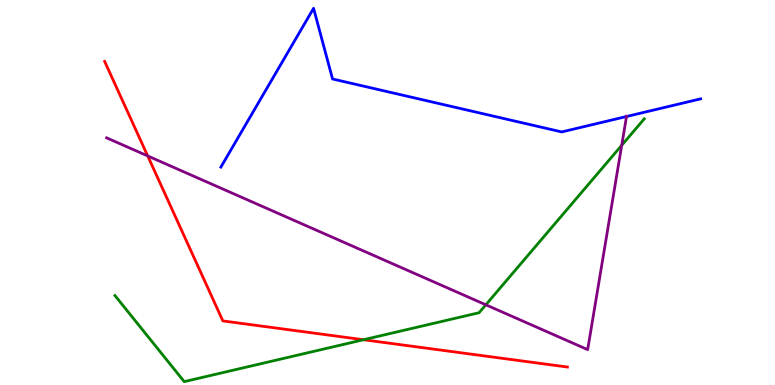[{'lines': ['blue', 'red'], 'intersections': []}, {'lines': ['green', 'red'], 'intersections': [{'x': 4.69, 'y': 1.18}]}, {'lines': ['purple', 'red'], 'intersections': [{'x': 1.91, 'y': 5.95}]}, {'lines': ['blue', 'green'], 'intersections': []}, {'lines': ['blue', 'purple'], 'intersections': [{'x': 8.08, 'y': 6.97}]}, {'lines': ['green', 'purple'], 'intersections': [{'x': 6.27, 'y': 2.08}, {'x': 8.02, 'y': 6.23}]}]